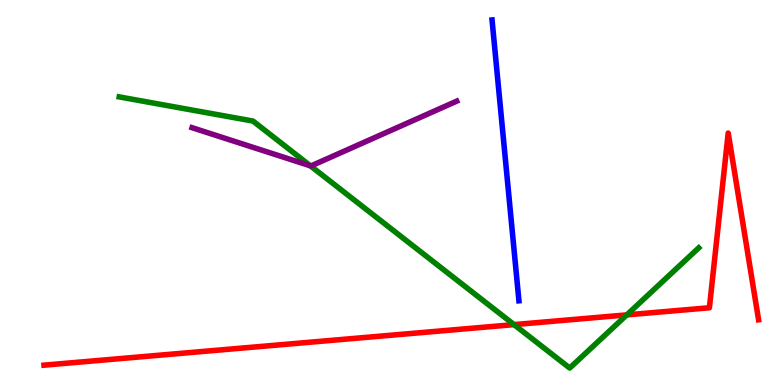[{'lines': ['blue', 'red'], 'intersections': []}, {'lines': ['green', 'red'], 'intersections': [{'x': 6.63, 'y': 1.57}, {'x': 8.09, 'y': 1.82}]}, {'lines': ['purple', 'red'], 'intersections': []}, {'lines': ['blue', 'green'], 'intersections': []}, {'lines': ['blue', 'purple'], 'intersections': []}, {'lines': ['green', 'purple'], 'intersections': [{'x': 4.01, 'y': 5.69}]}]